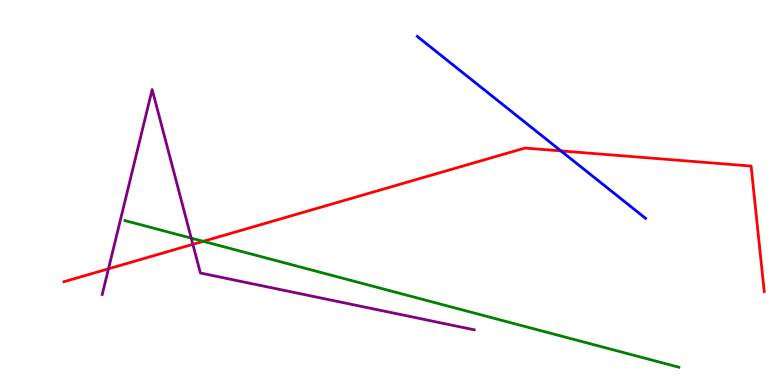[{'lines': ['blue', 'red'], 'intersections': [{'x': 7.24, 'y': 6.08}]}, {'lines': ['green', 'red'], 'intersections': [{'x': 2.62, 'y': 3.73}]}, {'lines': ['purple', 'red'], 'intersections': [{'x': 1.4, 'y': 3.02}, {'x': 2.49, 'y': 3.65}]}, {'lines': ['blue', 'green'], 'intersections': []}, {'lines': ['blue', 'purple'], 'intersections': []}, {'lines': ['green', 'purple'], 'intersections': [{'x': 2.47, 'y': 3.81}]}]